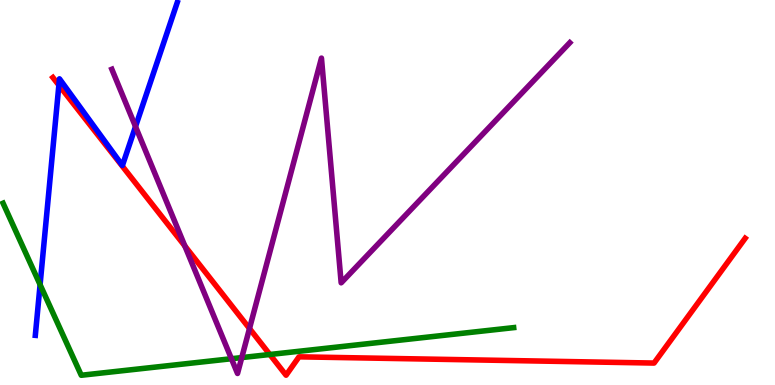[{'lines': ['blue', 'red'], 'intersections': [{'x': 0.76, 'y': 7.79}]}, {'lines': ['green', 'red'], 'intersections': [{'x': 3.48, 'y': 0.792}]}, {'lines': ['purple', 'red'], 'intersections': [{'x': 2.39, 'y': 3.61}, {'x': 3.22, 'y': 1.47}]}, {'lines': ['blue', 'green'], 'intersections': [{'x': 0.517, 'y': 2.61}]}, {'lines': ['blue', 'purple'], 'intersections': [{'x': 1.75, 'y': 6.71}]}, {'lines': ['green', 'purple'], 'intersections': [{'x': 2.99, 'y': 0.683}, {'x': 3.12, 'y': 0.712}]}]